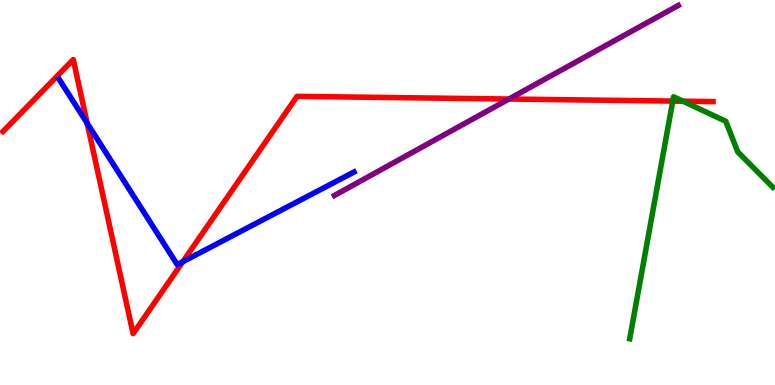[{'lines': ['blue', 'red'], 'intersections': [{'x': 1.12, 'y': 6.8}, {'x': 2.36, 'y': 3.2}]}, {'lines': ['green', 'red'], 'intersections': [{'x': 8.68, 'y': 7.37}, {'x': 8.81, 'y': 7.37}]}, {'lines': ['purple', 'red'], 'intersections': [{'x': 6.57, 'y': 7.43}]}, {'lines': ['blue', 'green'], 'intersections': []}, {'lines': ['blue', 'purple'], 'intersections': []}, {'lines': ['green', 'purple'], 'intersections': []}]